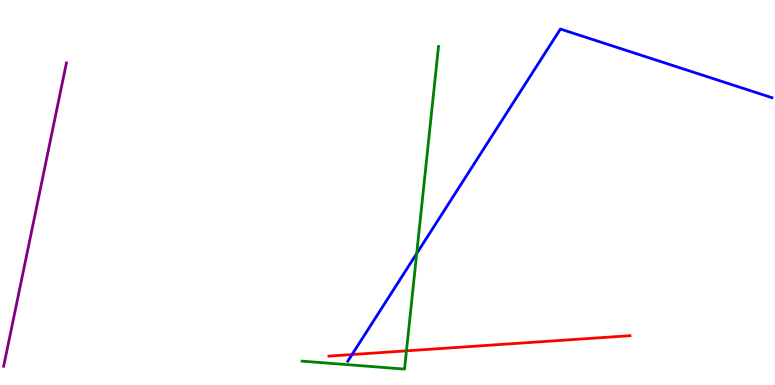[{'lines': ['blue', 'red'], 'intersections': [{'x': 4.54, 'y': 0.791}]}, {'lines': ['green', 'red'], 'intersections': [{'x': 5.24, 'y': 0.887}]}, {'lines': ['purple', 'red'], 'intersections': []}, {'lines': ['blue', 'green'], 'intersections': [{'x': 5.38, 'y': 3.41}]}, {'lines': ['blue', 'purple'], 'intersections': []}, {'lines': ['green', 'purple'], 'intersections': []}]